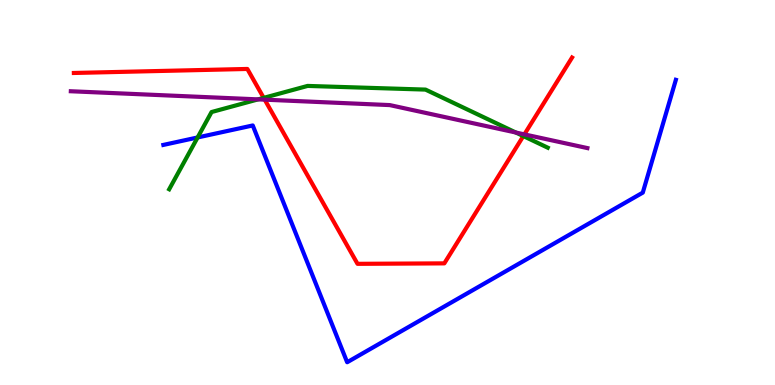[{'lines': ['blue', 'red'], 'intersections': []}, {'lines': ['green', 'red'], 'intersections': [{'x': 3.4, 'y': 7.46}, {'x': 6.75, 'y': 6.47}]}, {'lines': ['purple', 'red'], 'intersections': [{'x': 3.42, 'y': 7.41}, {'x': 6.77, 'y': 6.51}]}, {'lines': ['blue', 'green'], 'intersections': [{'x': 2.55, 'y': 6.43}]}, {'lines': ['blue', 'purple'], 'intersections': []}, {'lines': ['green', 'purple'], 'intersections': [{'x': 3.33, 'y': 7.42}, {'x': 6.66, 'y': 6.56}]}]